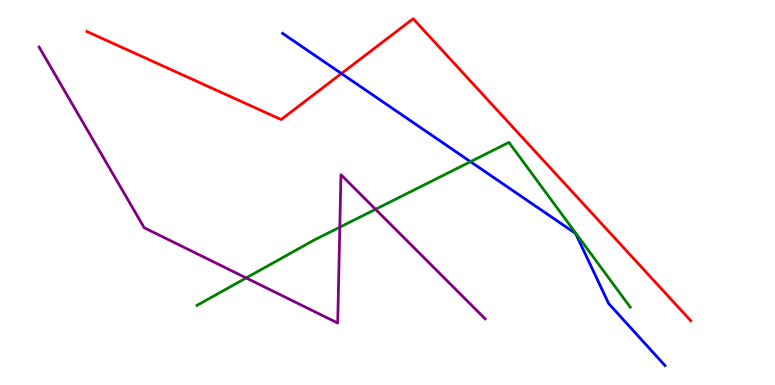[{'lines': ['blue', 'red'], 'intersections': [{'x': 4.41, 'y': 8.09}]}, {'lines': ['green', 'red'], 'intersections': []}, {'lines': ['purple', 'red'], 'intersections': []}, {'lines': ['blue', 'green'], 'intersections': [{'x': 6.07, 'y': 5.8}]}, {'lines': ['blue', 'purple'], 'intersections': []}, {'lines': ['green', 'purple'], 'intersections': [{'x': 3.18, 'y': 2.78}, {'x': 4.38, 'y': 4.1}, {'x': 4.85, 'y': 4.56}]}]